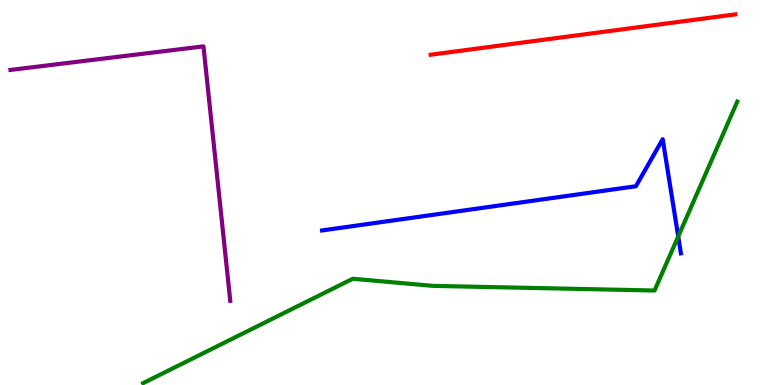[{'lines': ['blue', 'red'], 'intersections': []}, {'lines': ['green', 'red'], 'intersections': []}, {'lines': ['purple', 'red'], 'intersections': []}, {'lines': ['blue', 'green'], 'intersections': [{'x': 8.75, 'y': 3.86}]}, {'lines': ['blue', 'purple'], 'intersections': []}, {'lines': ['green', 'purple'], 'intersections': []}]